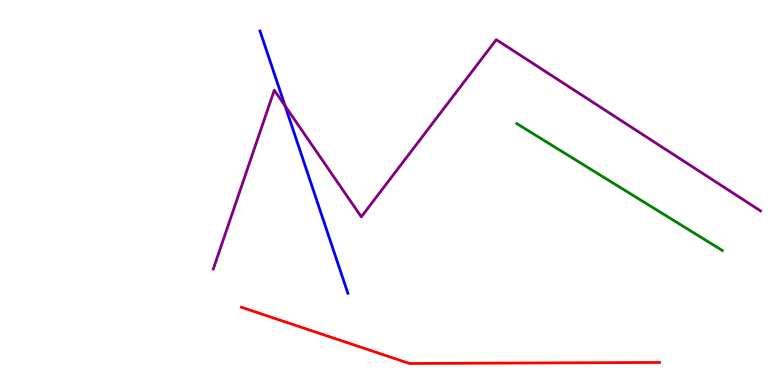[{'lines': ['blue', 'red'], 'intersections': []}, {'lines': ['green', 'red'], 'intersections': []}, {'lines': ['purple', 'red'], 'intersections': []}, {'lines': ['blue', 'green'], 'intersections': []}, {'lines': ['blue', 'purple'], 'intersections': [{'x': 3.68, 'y': 7.25}]}, {'lines': ['green', 'purple'], 'intersections': []}]